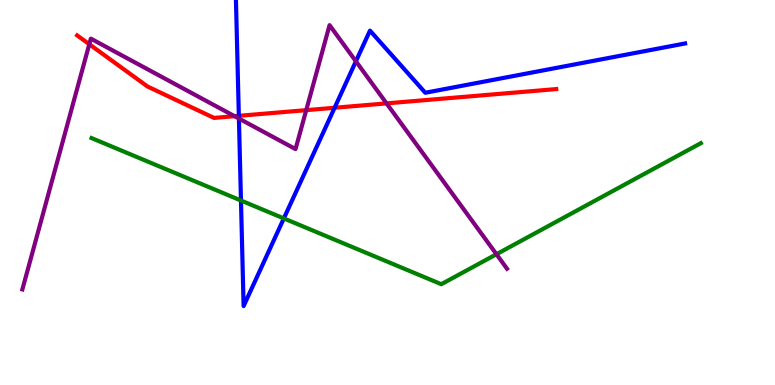[{'lines': ['blue', 'red'], 'intersections': [{'x': 3.08, 'y': 6.99}, {'x': 4.32, 'y': 7.2}]}, {'lines': ['green', 'red'], 'intersections': []}, {'lines': ['purple', 'red'], 'intersections': [{'x': 1.15, 'y': 8.85}, {'x': 3.03, 'y': 6.98}, {'x': 3.95, 'y': 7.14}, {'x': 4.99, 'y': 7.31}]}, {'lines': ['blue', 'green'], 'intersections': [{'x': 3.11, 'y': 4.79}, {'x': 3.66, 'y': 4.33}]}, {'lines': ['blue', 'purple'], 'intersections': [{'x': 3.08, 'y': 6.92}, {'x': 4.59, 'y': 8.41}]}, {'lines': ['green', 'purple'], 'intersections': [{'x': 6.41, 'y': 3.4}]}]